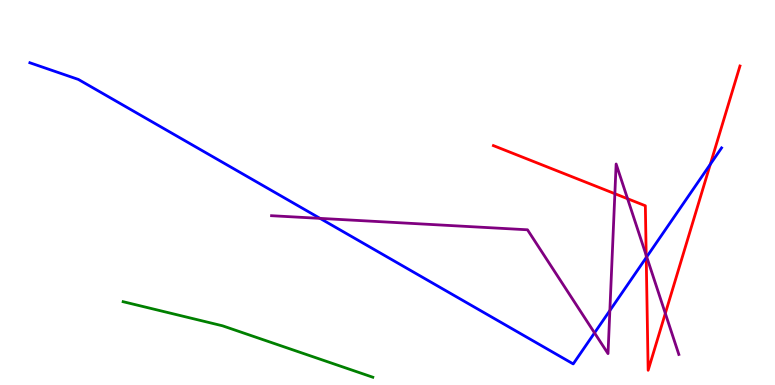[{'lines': ['blue', 'red'], 'intersections': [{'x': 8.34, 'y': 3.31}, {'x': 9.17, 'y': 5.73}]}, {'lines': ['green', 'red'], 'intersections': []}, {'lines': ['purple', 'red'], 'intersections': [{'x': 7.93, 'y': 4.97}, {'x': 8.1, 'y': 4.84}, {'x': 8.34, 'y': 3.37}, {'x': 8.58, 'y': 1.86}]}, {'lines': ['blue', 'green'], 'intersections': []}, {'lines': ['blue', 'purple'], 'intersections': [{'x': 4.13, 'y': 4.33}, {'x': 7.67, 'y': 1.35}, {'x': 7.87, 'y': 1.93}, {'x': 8.34, 'y': 3.33}]}, {'lines': ['green', 'purple'], 'intersections': []}]